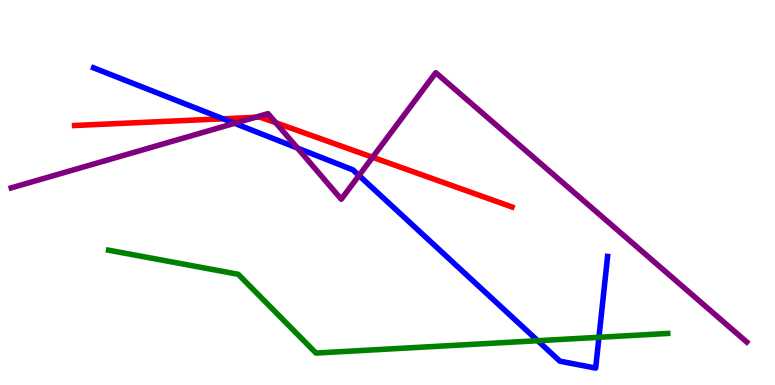[{'lines': ['blue', 'red'], 'intersections': [{'x': 2.88, 'y': 6.91}]}, {'lines': ['green', 'red'], 'intersections': []}, {'lines': ['purple', 'red'], 'intersections': [{'x': 3.29, 'y': 6.95}, {'x': 3.56, 'y': 6.81}, {'x': 4.81, 'y': 5.92}]}, {'lines': ['blue', 'green'], 'intersections': [{'x': 6.94, 'y': 1.15}, {'x': 7.73, 'y': 1.24}]}, {'lines': ['blue', 'purple'], 'intersections': [{'x': 3.03, 'y': 6.8}, {'x': 3.84, 'y': 6.15}, {'x': 4.63, 'y': 5.44}]}, {'lines': ['green', 'purple'], 'intersections': []}]